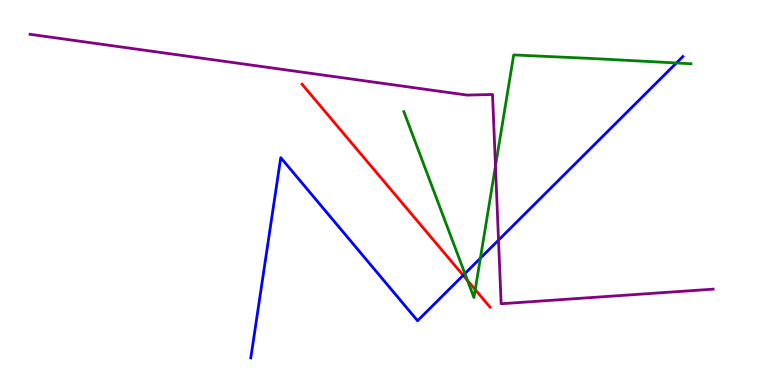[{'lines': ['blue', 'red'], 'intersections': [{'x': 5.98, 'y': 2.85}]}, {'lines': ['green', 'red'], 'intersections': [{'x': 6.03, 'y': 2.72}, {'x': 6.13, 'y': 2.48}]}, {'lines': ['purple', 'red'], 'intersections': []}, {'lines': ['blue', 'green'], 'intersections': [{'x': 6.0, 'y': 2.89}, {'x': 6.2, 'y': 3.29}, {'x': 8.73, 'y': 8.36}]}, {'lines': ['blue', 'purple'], 'intersections': [{'x': 6.43, 'y': 3.76}]}, {'lines': ['green', 'purple'], 'intersections': [{'x': 6.39, 'y': 5.69}]}]